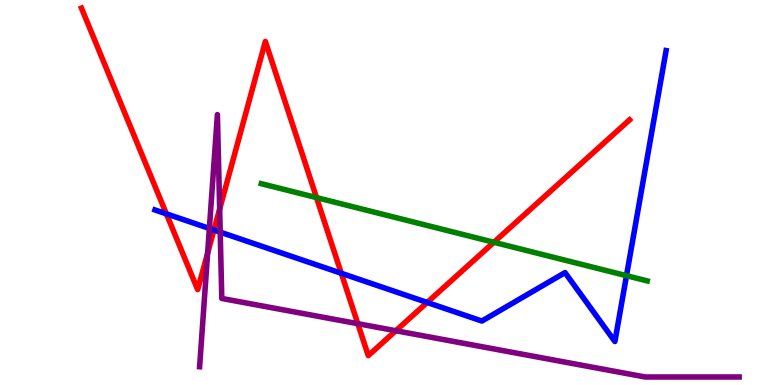[{'lines': ['blue', 'red'], 'intersections': [{'x': 2.15, 'y': 4.45}, {'x': 2.76, 'y': 4.03}, {'x': 4.4, 'y': 2.9}, {'x': 5.51, 'y': 2.14}]}, {'lines': ['green', 'red'], 'intersections': [{'x': 4.08, 'y': 4.87}, {'x': 6.37, 'y': 3.71}]}, {'lines': ['purple', 'red'], 'intersections': [{'x': 2.68, 'y': 3.43}, {'x': 2.83, 'y': 4.57}, {'x': 4.62, 'y': 1.59}, {'x': 5.11, 'y': 1.41}]}, {'lines': ['blue', 'green'], 'intersections': [{'x': 8.08, 'y': 2.84}]}, {'lines': ['blue', 'purple'], 'intersections': [{'x': 2.7, 'y': 4.07}, {'x': 2.84, 'y': 3.97}]}, {'lines': ['green', 'purple'], 'intersections': []}]